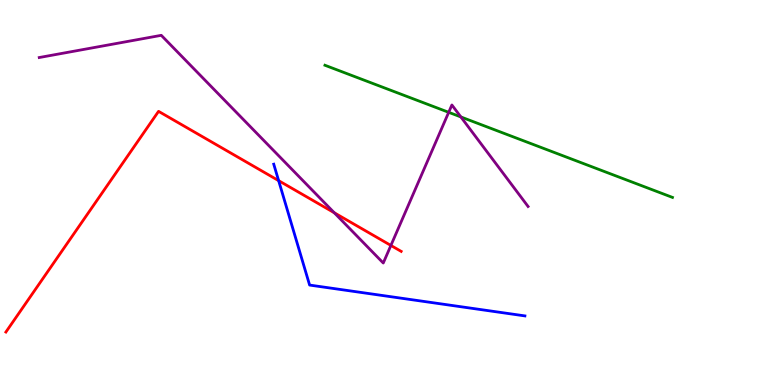[{'lines': ['blue', 'red'], 'intersections': [{'x': 3.6, 'y': 5.31}]}, {'lines': ['green', 'red'], 'intersections': []}, {'lines': ['purple', 'red'], 'intersections': [{'x': 4.31, 'y': 4.47}, {'x': 5.04, 'y': 3.62}]}, {'lines': ['blue', 'green'], 'intersections': []}, {'lines': ['blue', 'purple'], 'intersections': []}, {'lines': ['green', 'purple'], 'intersections': [{'x': 5.79, 'y': 7.08}, {'x': 5.95, 'y': 6.96}]}]